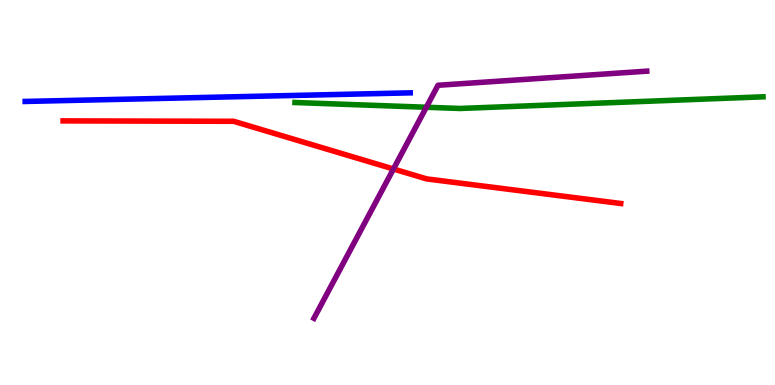[{'lines': ['blue', 'red'], 'intersections': []}, {'lines': ['green', 'red'], 'intersections': []}, {'lines': ['purple', 'red'], 'intersections': [{'x': 5.08, 'y': 5.61}]}, {'lines': ['blue', 'green'], 'intersections': []}, {'lines': ['blue', 'purple'], 'intersections': []}, {'lines': ['green', 'purple'], 'intersections': [{'x': 5.5, 'y': 7.21}]}]